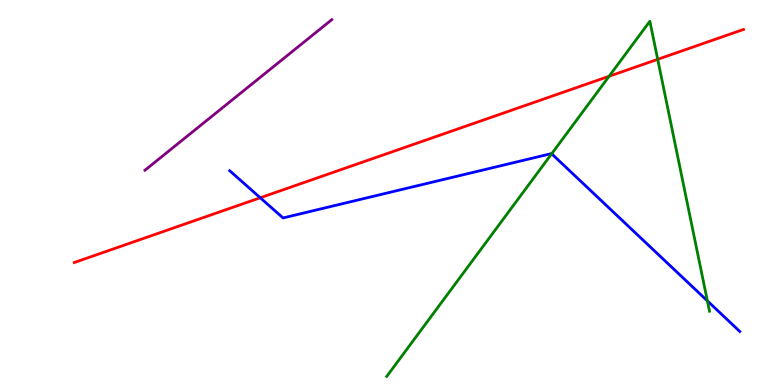[{'lines': ['blue', 'red'], 'intersections': [{'x': 3.36, 'y': 4.86}]}, {'lines': ['green', 'red'], 'intersections': [{'x': 7.86, 'y': 8.02}, {'x': 8.49, 'y': 8.46}]}, {'lines': ['purple', 'red'], 'intersections': []}, {'lines': ['blue', 'green'], 'intersections': [{'x': 7.12, 'y': 6.01}, {'x': 9.13, 'y': 2.19}]}, {'lines': ['blue', 'purple'], 'intersections': []}, {'lines': ['green', 'purple'], 'intersections': []}]